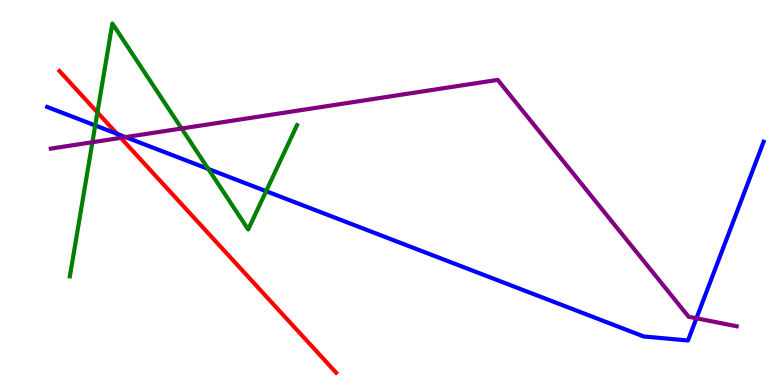[{'lines': ['blue', 'red'], 'intersections': [{'x': 1.51, 'y': 6.52}]}, {'lines': ['green', 'red'], 'intersections': [{'x': 1.26, 'y': 7.08}]}, {'lines': ['purple', 'red'], 'intersections': [{'x': 1.56, 'y': 6.42}]}, {'lines': ['blue', 'green'], 'intersections': [{'x': 1.23, 'y': 6.74}, {'x': 2.69, 'y': 5.61}, {'x': 3.43, 'y': 5.03}]}, {'lines': ['blue', 'purple'], 'intersections': [{'x': 1.62, 'y': 6.44}, {'x': 8.99, 'y': 1.73}]}, {'lines': ['green', 'purple'], 'intersections': [{'x': 1.19, 'y': 6.31}, {'x': 2.34, 'y': 6.66}]}]